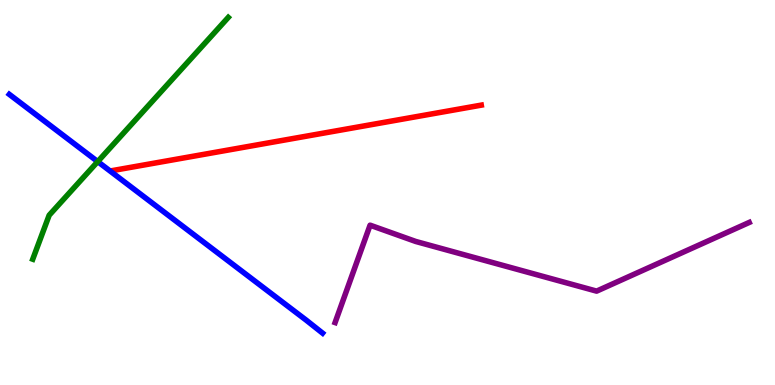[{'lines': ['blue', 'red'], 'intersections': []}, {'lines': ['green', 'red'], 'intersections': []}, {'lines': ['purple', 'red'], 'intersections': []}, {'lines': ['blue', 'green'], 'intersections': [{'x': 1.26, 'y': 5.8}]}, {'lines': ['blue', 'purple'], 'intersections': []}, {'lines': ['green', 'purple'], 'intersections': []}]